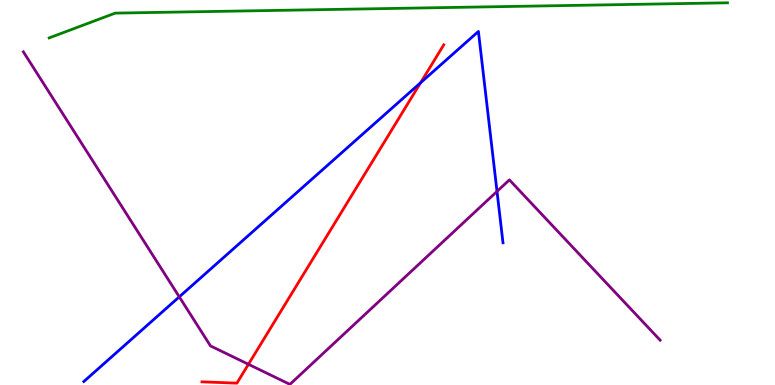[{'lines': ['blue', 'red'], 'intersections': [{'x': 5.43, 'y': 7.85}]}, {'lines': ['green', 'red'], 'intersections': []}, {'lines': ['purple', 'red'], 'intersections': [{'x': 3.21, 'y': 0.538}]}, {'lines': ['blue', 'green'], 'intersections': []}, {'lines': ['blue', 'purple'], 'intersections': [{'x': 2.31, 'y': 2.29}, {'x': 6.41, 'y': 5.03}]}, {'lines': ['green', 'purple'], 'intersections': []}]